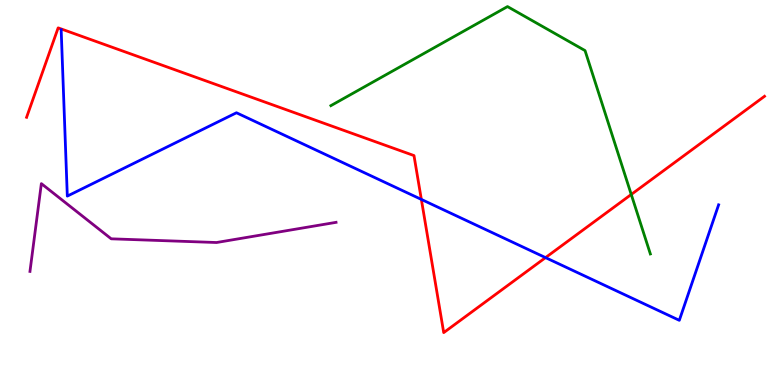[{'lines': ['blue', 'red'], 'intersections': [{'x': 5.44, 'y': 4.82}, {'x': 7.04, 'y': 3.31}]}, {'lines': ['green', 'red'], 'intersections': [{'x': 8.15, 'y': 4.95}]}, {'lines': ['purple', 'red'], 'intersections': []}, {'lines': ['blue', 'green'], 'intersections': []}, {'lines': ['blue', 'purple'], 'intersections': []}, {'lines': ['green', 'purple'], 'intersections': []}]